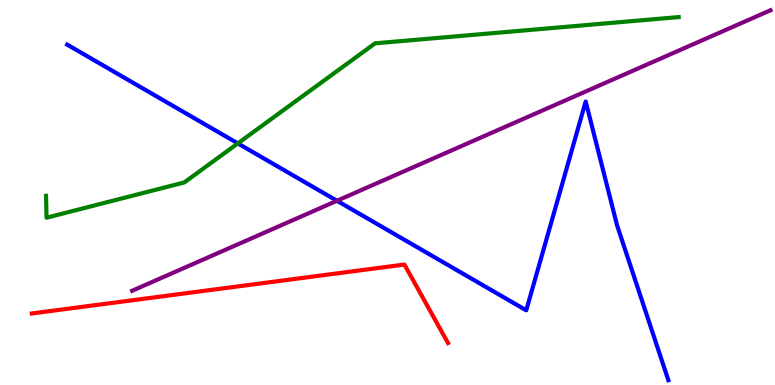[{'lines': ['blue', 'red'], 'intersections': []}, {'lines': ['green', 'red'], 'intersections': []}, {'lines': ['purple', 'red'], 'intersections': []}, {'lines': ['blue', 'green'], 'intersections': [{'x': 3.07, 'y': 6.28}]}, {'lines': ['blue', 'purple'], 'intersections': [{'x': 4.35, 'y': 4.79}]}, {'lines': ['green', 'purple'], 'intersections': []}]